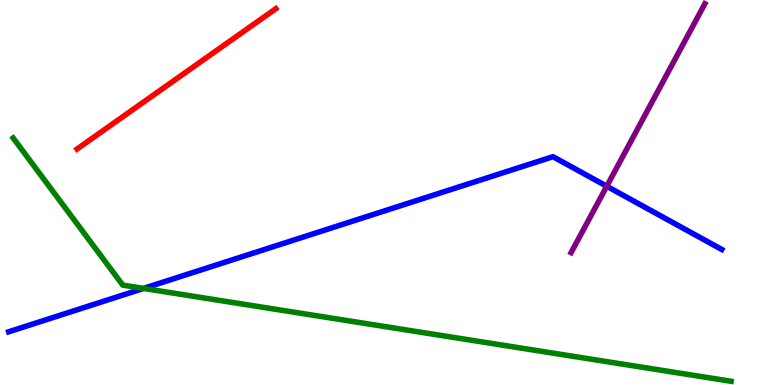[{'lines': ['blue', 'red'], 'intersections': []}, {'lines': ['green', 'red'], 'intersections': []}, {'lines': ['purple', 'red'], 'intersections': []}, {'lines': ['blue', 'green'], 'intersections': [{'x': 1.85, 'y': 2.51}]}, {'lines': ['blue', 'purple'], 'intersections': [{'x': 7.83, 'y': 5.16}]}, {'lines': ['green', 'purple'], 'intersections': []}]